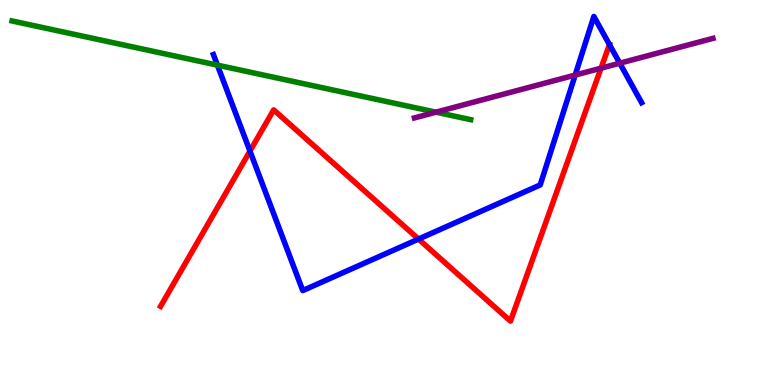[{'lines': ['blue', 'red'], 'intersections': [{'x': 3.23, 'y': 6.08}, {'x': 5.4, 'y': 3.79}, {'x': 7.86, 'y': 8.84}]}, {'lines': ['green', 'red'], 'intersections': []}, {'lines': ['purple', 'red'], 'intersections': [{'x': 7.76, 'y': 8.23}]}, {'lines': ['blue', 'green'], 'intersections': [{'x': 2.81, 'y': 8.31}]}, {'lines': ['blue', 'purple'], 'intersections': [{'x': 7.42, 'y': 8.05}, {'x': 8.0, 'y': 8.36}]}, {'lines': ['green', 'purple'], 'intersections': [{'x': 5.63, 'y': 7.09}]}]